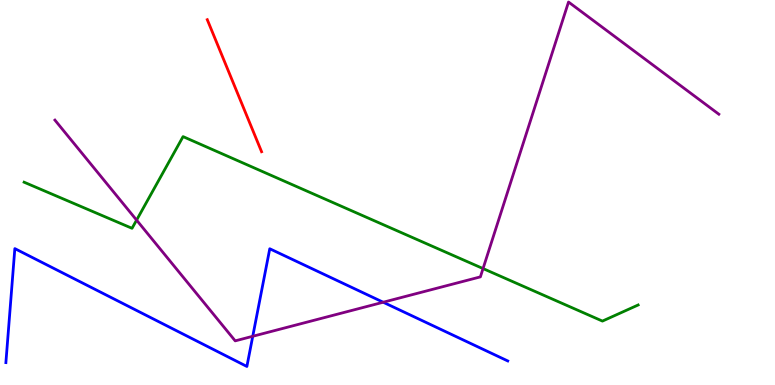[{'lines': ['blue', 'red'], 'intersections': []}, {'lines': ['green', 'red'], 'intersections': []}, {'lines': ['purple', 'red'], 'intersections': []}, {'lines': ['blue', 'green'], 'intersections': []}, {'lines': ['blue', 'purple'], 'intersections': [{'x': 3.26, 'y': 1.27}, {'x': 4.94, 'y': 2.15}]}, {'lines': ['green', 'purple'], 'intersections': [{'x': 1.76, 'y': 4.28}, {'x': 6.23, 'y': 3.02}]}]